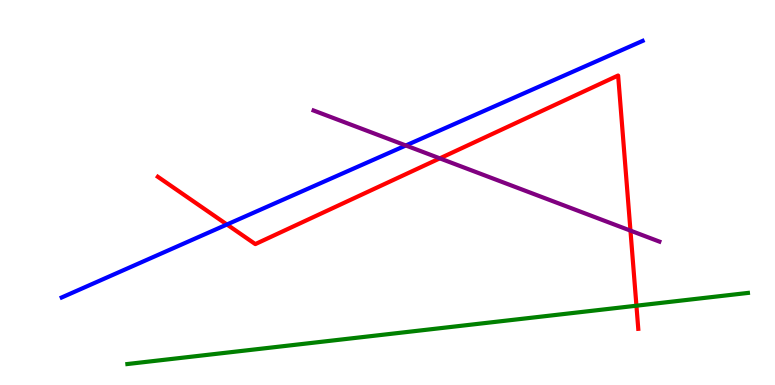[{'lines': ['blue', 'red'], 'intersections': [{'x': 2.93, 'y': 4.17}]}, {'lines': ['green', 'red'], 'intersections': [{'x': 8.21, 'y': 2.06}]}, {'lines': ['purple', 'red'], 'intersections': [{'x': 5.68, 'y': 5.89}, {'x': 8.13, 'y': 4.01}]}, {'lines': ['blue', 'green'], 'intersections': []}, {'lines': ['blue', 'purple'], 'intersections': [{'x': 5.24, 'y': 6.22}]}, {'lines': ['green', 'purple'], 'intersections': []}]